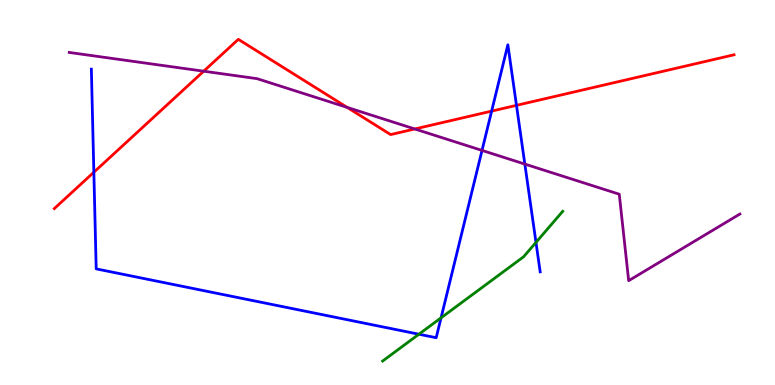[{'lines': ['blue', 'red'], 'intersections': [{'x': 1.21, 'y': 5.53}, {'x': 6.34, 'y': 7.11}, {'x': 6.66, 'y': 7.26}]}, {'lines': ['green', 'red'], 'intersections': []}, {'lines': ['purple', 'red'], 'intersections': [{'x': 2.63, 'y': 8.15}, {'x': 4.48, 'y': 7.21}, {'x': 5.35, 'y': 6.65}]}, {'lines': ['blue', 'green'], 'intersections': [{'x': 5.41, 'y': 1.32}, {'x': 5.69, 'y': 1.74}, {'x': 6.92, 'y': 3.7}]}, {'lines': ['blue', 'purple'], 'intersections': [{'x': 6.22, 'y': 6.09}, {'x': 6.77, 'y': 5.74}]}, {'lines': ['green', 'purple'], 'intersections': []}]